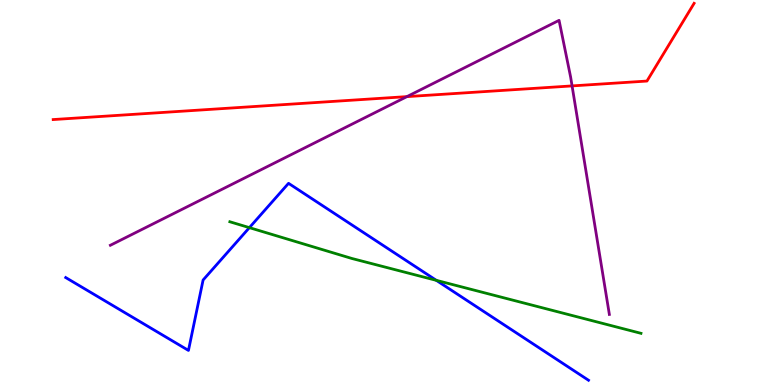[{'lines': ['blue', 'red'], 'intersections': []}, {'lines': ['green', 'red'], 'intersections': []}, {'lines': ['purple', 'red'], 'intersections': [{'x': 5.25, 'y': 7.49}, {'x': 7.38, 'y': 7.77}]}, {'lines': ['blue', 'green'], 'intersections': [{'x': 3.22, 'y': 4.09}, {'x': 5.63, 'y': 2.72}]}, {'lines': ['blue', 'purple'], 'intersections': []}, {'lines': ['green', 'purple'], 'intersections': []}]